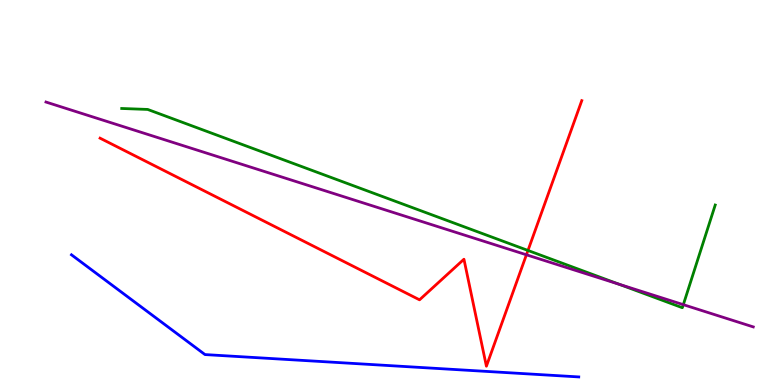[{'lines': ['blue', 'red'], 'intersections': []}, {'lines': ['green', 'red'], 'intersections': [{'x': 6.81, 'y': 3.49}]}, {'lines': ['purple', 'red'], 'intersections': [{'x': 6.79, 'y': 3.38}]}, {'lines': ['blue', 'green'], 'intersections': []}, {'lines': ['blue', 'purple'], 'intersections': []}, {'lines': ['green', 'purple'], 'intersections': [{'x': 7.99, 'y': 2.62}, {'x': 8.82, 'y': 2.09}]}]